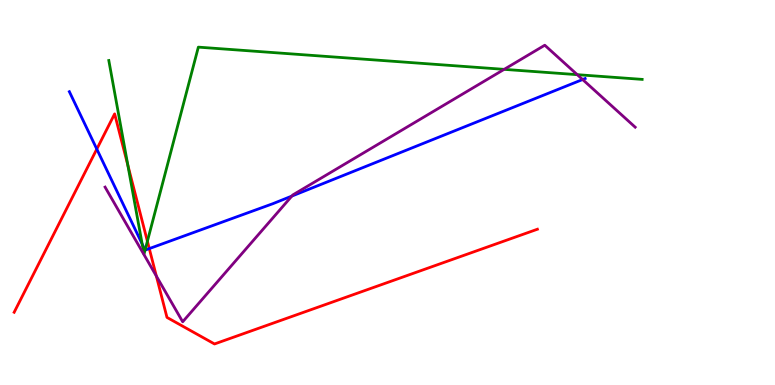[{'lines': ['blue', 'red'], 'intersections': [{'x': 1.25, 'y': 6.13}, {'x': 1.93, 'y': 3.54}]}, {'lines': ['green', 'red'], 'intersections': [{'x': 1.65, 'y': 5.71}, {'x': 1.9, 'y': 3.73}]}, {'lines': ['purple', 'red'], 'intersections': [{'x': 2.02, 'y': 2.83}]}, {'lines': ['blue', 'green'], 'intersections': [{'x': 1.83, 'y': 3.66}, {'x': 1.87, 'y': 3.5}]}, {'lines': ['blue', 'purple'], 'intersections': [{'x': 3.77, 'y': 4.91}, {'x': 7.52, 'y': 7.93}]}, {'lines': ['green', 'purple'], 'intersections': [{'x': 6.51, 'y': 8.2}, {'x': 7.45, 'y': 8.06}]}]